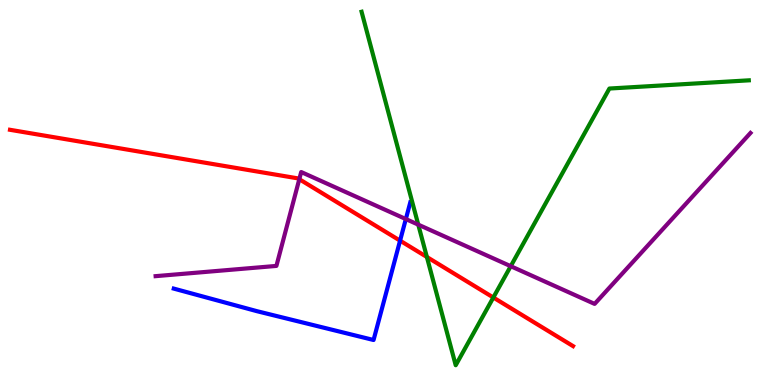[{'lines': ['blue', 'red'], 'intersections': [{'x': 5.16, 'y': 3.75}]}, {'lines': ['green', 'red'], 'intersections': [{'x': 5.51, 'y': 3.32}, {'x': 6.37, 'y': 2.27}]}, {'lines': ['purple', 'red'], 'intersections': [{'x': 3.86, 'y': 5.35}]}, {'lines': ['blue', 'green'], 'intersections': []}, {'lines': ['blue', 'purple'], 'intersections': [{'x': 5.24, 'y': 4.31}]}, {'lines': ['green', 'purple'], 'intersections': [{'x': 5.4, 'y': 4.17}, {'x': 6.59, 'y': 3.09}]}]